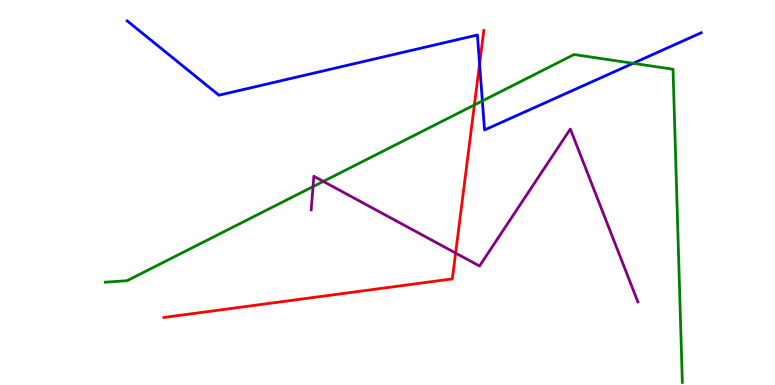[{'lines': ['blue', 'red'], 'intersections': [{'x': 6.19, 'y': 8.34}]}, {'lines': ['green', 'red'], 'intersections': [{'x': 6.12, 'y': 7.27}]}, {'lines': ['purple', 'red'], 'intersections': [{'x': 5.88, 'y': 3.43}]}, {'lines': ['blue', 'green'], 'intersections': [{'x': 6.22, 'y': 7.38}, {'x': 8.17, 'y': 8.36}]}, {'lines': ['blue', 'purple'], 'intersections': []}, {'lines': ['green', 'purple'], 'intersections': [{'x': 4.04, 'y': 5.15}, {'x': 4.17, 'y': 5.29}]}]